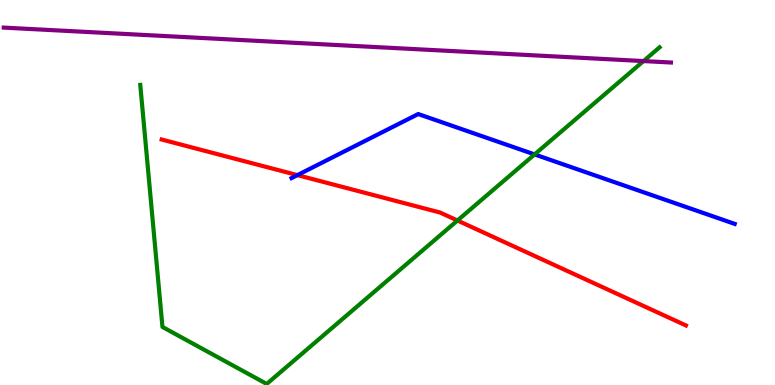[{'lines': ['blue', 'red'], 'intersections': [{'x': 3.84, 'y': 5.45}]}, {'lines': ['green', 'red'], 'intersections': [{'x': 5.9, 'y': 4.27}]}, {'lines': ['purple', 'red'], 'intersections': []}, {'lines': ['blue', 'green'], 'intersections': [{'x': 6.9, 'y': 5.99}]}, {'lines': ['blue', 'purple'], 'intersections': []}, {'lines': ['green', 'purple'], 'intersections': [{'x': 8.3, 'y': 8.41}]}]